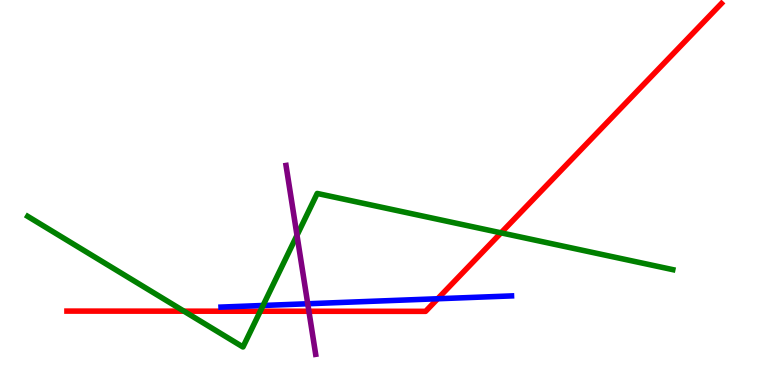[{'lines': ['blue', 'red'], 'intersections': [{'x': 5.65, 'y': 2.24}]}, {'lines': ['green', 'red'], 'intersections': [{'x': 2.37, 'y': 1.92}, {'x': 3.36, 'y': 1.92}, {'x': 6.46, 'y': 3.95}]}, {'lines': ['purple', 'red'], 'intersections': [{'x': 3.99, 'y': 1.92}]}, {'lines': ['blue', 'green'], 'intersections': [{'x': 3.39, 'y': 2.07}]}, {'lines': ['blue', 'purple'], 'intersections': [{'x': 3.97, 'y': 2.11}]}, {'lines': ['green', 'purple'], 'intersections': [{'x': 3.83, 'y': 3.89}]}]